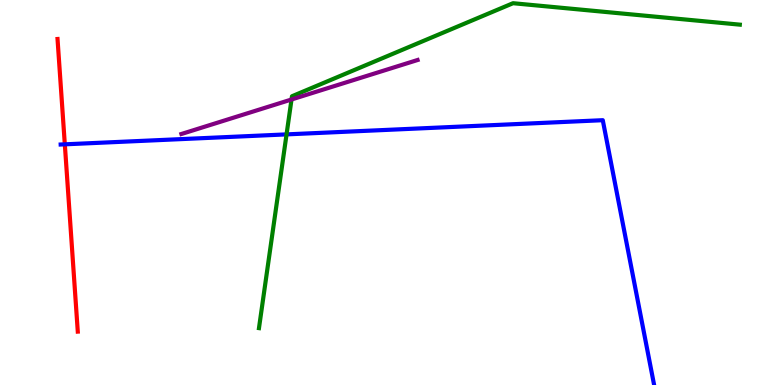[{'lines': ['blue', 'red'], 'intersections': [{'x': 0.836, 'y': 6.25}]}, {'lines': ['green', 'red'], 'intersections': []}, {'lines': ['purple', 'red'], 'intersections': []}, {'lines': ['blue', 'green'], 'intersections': [{'x': 3.7, 'y': 6.51}]}, {'lines': ['blue', 'purple'], 'intersections': []}, {'lines': ['green', 'purple'], 'intersections': [{'x': 3.76, 'y': 7.42}]}]